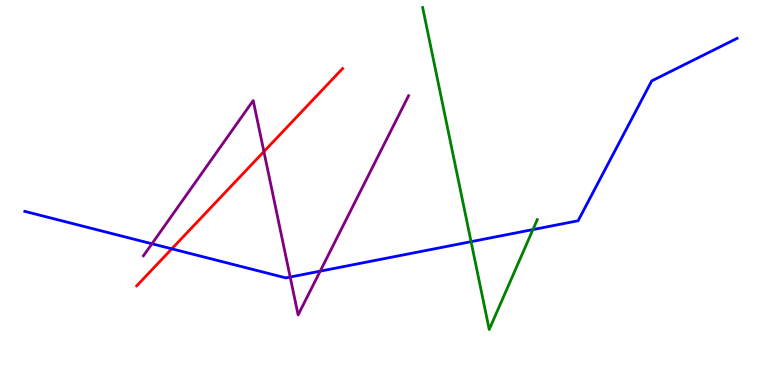[{'lines': ['blue', 'red'], 'intersections': [{'x': 2.22, 'y': 3.54}]}, {'lines': ['green', 'red'], 'intersections': []}, {'lines': ['purple', 'red'], 'intersections': [{'x': 3.41, 'y': 6.06}]}, {'lines': ['blue', 'green'], 'intersections': [{'x': 6.08, 'y': 3.72}, {'x': 6.88, 'y': 4.04}]}, {'lines': ['blue', 'purple'], 'intersections': [{'x': 1.96, 'y': 3.67}, {'x': 3.74, 'y': 2.8}, {'x': 4.13, 'y': 2.96}]}, {'lines': ['green', 'purple'], 'intersections': []}]